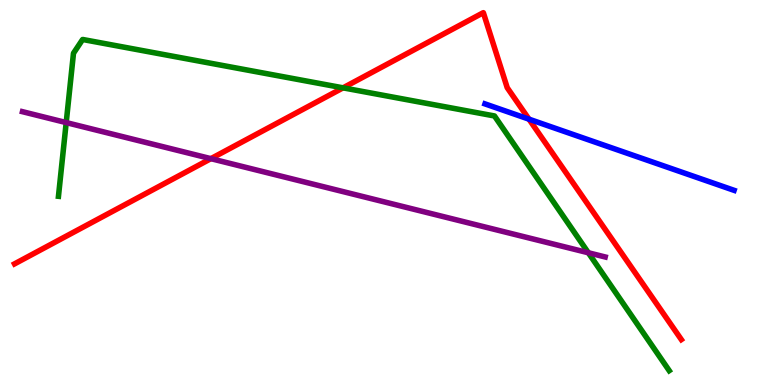[{'lines': ['blue', 'red'], 'intersections': [{'x': 6.83, 'y': 6.9}]}, {'lines': ['green', 'red'], 'intersections': [{'x': 4.43, 'y': 7.72}]}, {'lines': ['purple', 'red'], 'intersections': [{'x': 2.72, 'y': 5.88}]}, {'lines': ['blue', 'green'], 'intersections': []}, {'lines': ['blue', 'purple'], 'intersections': []}, {'lines': ['green', 'purple'], 'intersections': [{'x': 0.854, 'y': 6.82}, {'x': 7.59, 'y': 3.43}]}]